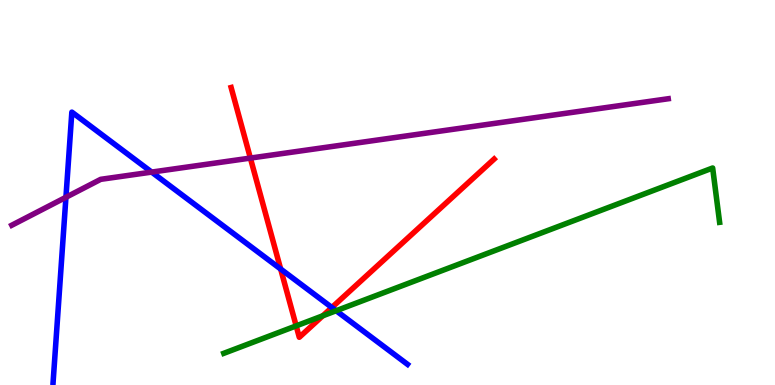[{'lines': ['blue', 'red'], 'intersections': [{'x': 3.62, 'y': 3.01}, {'x': 4.28, 'y': 2.01}]}, {'lines': ['green', 'red'], 'intersections': [{'x': 3.82, 'y': 1.54}, {'x': 4.16, 'y': 1.8}]}, {'lines': ['purple', 'red'], 'intersections': [{'x': 3.23, 'y': 5.89}]}, {'lines': ['blue', 'green'], 'intersections': [{'x': 4.34, 'y': 1.93}]}, {'lines': ['blue', 'purple'], 'intersections': [{'x': 0.851, 'y': 4.88}, {'x': 1.96, 'y': 5.53}]}, {'lines': ['green', 'purple'], 'intersections': []}]